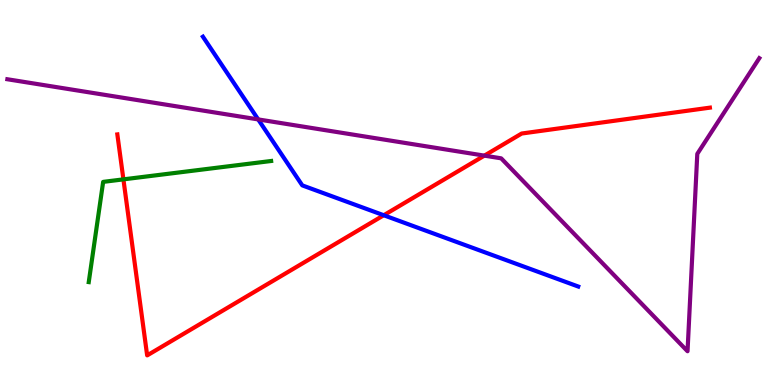[{'lines': ['blue', 'red'], 'intersections': [{'x': 4.95, 'y': 4.41}]}, {'lines': ['green', 'red'], 'intersections': [{'x': 1.59, 'y': 5.34}]}, {'lines': ['purple', 'red'], 'intersections': [{'x': 6.25, 'y': 5.96}]}, {'lines': ['blue', 'green'], 'intersections': []}, {'lines': ['blue', 'purple'], 'intersections': [{'x': 3.33, 'y': 6.9}]}, {'lines': ['green', 'purple'], 'intersections': []}]